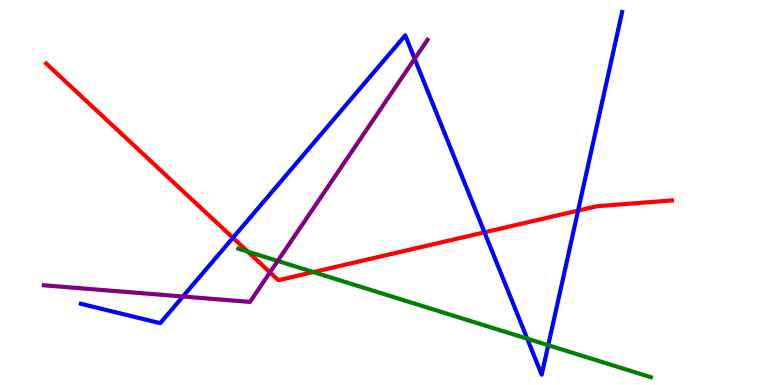[{'lines': ['blue', 'red'], 'intersections': [{'x': 3.01, 'y': 3.82}, {'x': 6.25, 'y': 3.97}, {'x': 7.46, 'y': 4.53}]}, {'lines': ['green', 'red'], 'intersections': [{'x': 3.2, 'y': 3.46}, {'x': 4.04, 'y': 2.93}]}, {'lines': ['purple', 'red'], 'intersections': [{'x': 3.48, 'y': 2.93}]}, {'lines': ['blue', 'green'], 'intersections': [{'x': 6.8, 'y': 1.2}, {'x': 7.07, 'y': 1.03}]}, {'lines': ['blue', 'purple'], 'intersections': [{'x': 2.36, 'y': 2.3}, {'x': 5.35, 'y': 8.47}]}, {'lines': ['green', 'purple'], 'intersections': [{'x': 3.58, 'y': 3.22}]}]